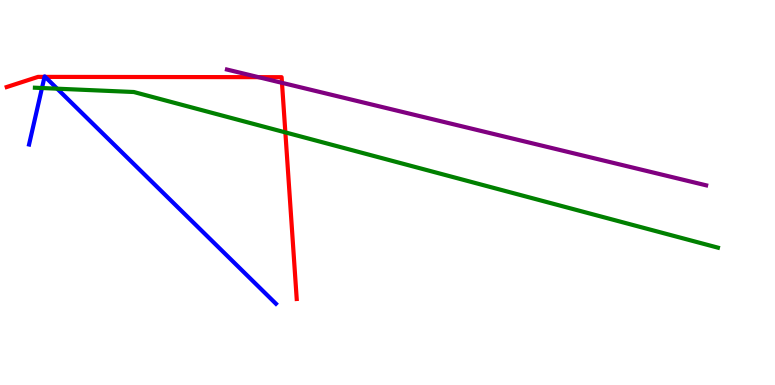[{'lines': ['blue', 'red'], 'intersections': [{'x': 0.575, 'y': 8.0}, {'x': 0.583, 'y': 8.0}]}, {'lines': ['green', 'red'], 'intersections': [{'x': 3.68, 'y': 6.56}]}, {'lines': ['purple', 'red'], 'intersections': [{'x': 3.34, 'y': 8.0}, {'x': 3.64, 'y': 7.85}]}, {'lines': ['blue', 'green'], 'intersections': [{'x': 0.542, 'y': 7.71}, {'x': 0.738, 'y': 7.7}]}, {'lines': ['blue', 'purple'], 'intersections': []}, {'lines': ['green', 'purple'], 'intersections': []}]